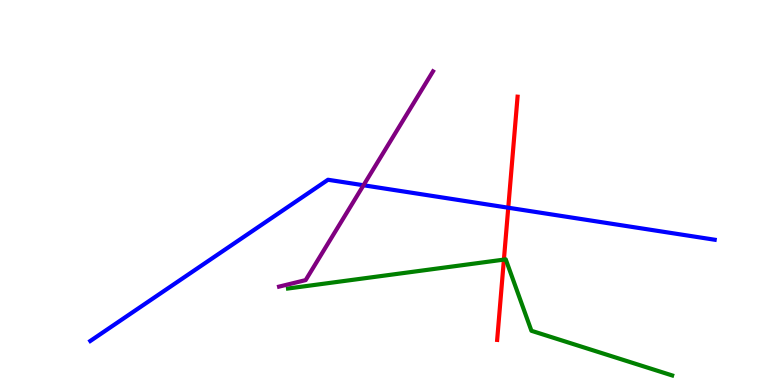[{'lines': ['blue', 'red'], 'intersections': [{'x': 6.56, 'y': 4.6}]}, {'lines': ['green', 'red'], 'intersections': [{'x': 6.5, 'y': 3.26}]}, {'lines': ['purple', 'red'], 'intersections': []}, {'lines': ['blue', 'green'], 'intersections': []}, {'lines': ['blue', 'purple'], 'intersections': [{'x': 4.69, 'y': 5.19}]}, {'lines': ['green', 'purple'], 'intersections': []}]